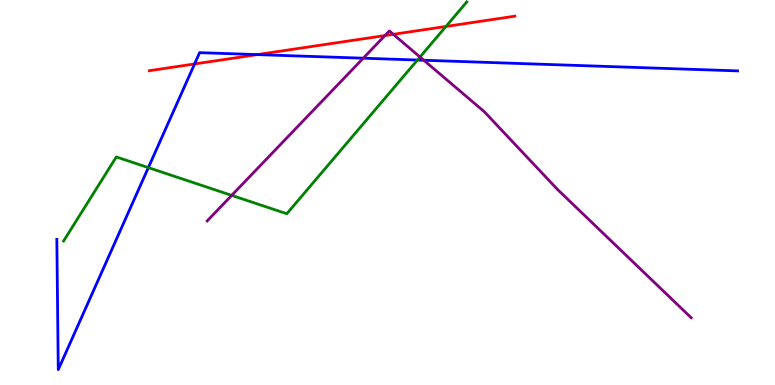[{'lines': ['blue', 'red'], 'intersections': [{'x': 2.51, 'y': 8.34}, {'x': 3.32, 'y': 8.58}]}, {'lines': ['green', 'red'], 'intersections': [{'x': 5.75, 'y': 9.31}]}, {'lines': ['purple', 'red'], 'intersections': [{'x': 4.97, 'y': 9.08}, {'x': 5.08, 'y': 9.11}]}, {'lines': ['blue', 'green'], 'intersections': [{'x': 1.91, 'y': 5.65}, {'x': 5.39, 'y': 8.44}]}, {'lines': ['blue', 'purple'], 'intersections': [{'x': 4.69, 'y': 8.49}, {'x': 5.47, 'y': 8.44}]}, {'lines': ['green', 'purple'], 'intersections': [{'x': 2.99, 'y': 4.93}, {'x': 5.42, 'y': 8.52}]}]